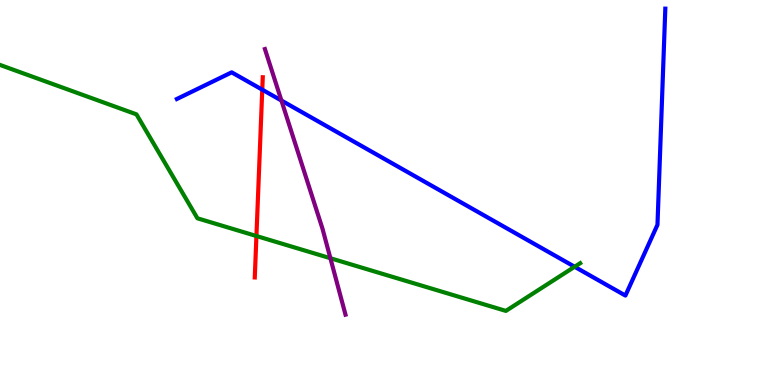[{'lines': ['blue', 'red'], 'intersections': [{'x': 3.38, 'y': 7.67}]}, {'lines': ['green', 'red'], 'intersections': [{'x': 3.31, 'y': 3.87}]}, {'lines': ['purple', 'red'], 'intersections': []}, {'lines': ['blue', 'green'], 'intersections': [{'x': 7.41, 'y': 3.07}]}, {'lines': ['blue', 'purple'], 'intersections': [{'x': 3.63, 'y': 7.39}]}, {'lines': ['green', 'purple'], 'intersections': [{'x': 4.26, 'y': 3.29}]}]